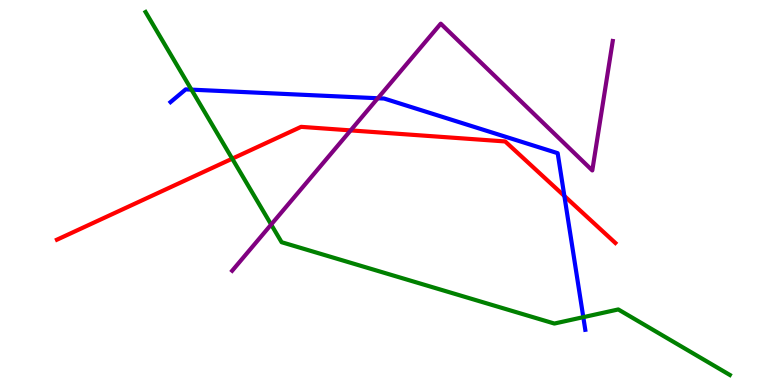[{'lines': ['blue', 'red'], 'intersections': [{'x': 7.28, 'y': 4.91}]}, {'lines': ['green', 'red'], 'intersections': [{'x': 3.0, 'y': 5.88}]}, {'lines': ['purple', 'red'], 'intersections': [{'x': 4.52, 'y': 6.61}]}, {'lines': ['blue', 'green'], 'intersections': [{'x': 2.47, 'y': 7.67}, {'x': 7.53, 'y': 1.76}]}, {'lines': ['blue', 'purple'], 'intersections': [{'x': 4.87, 'y': 7.45}]}, {'lines': ['green', 'purple'], 'intersections': [{'x': 3.5, 'y': 4.17}]}]